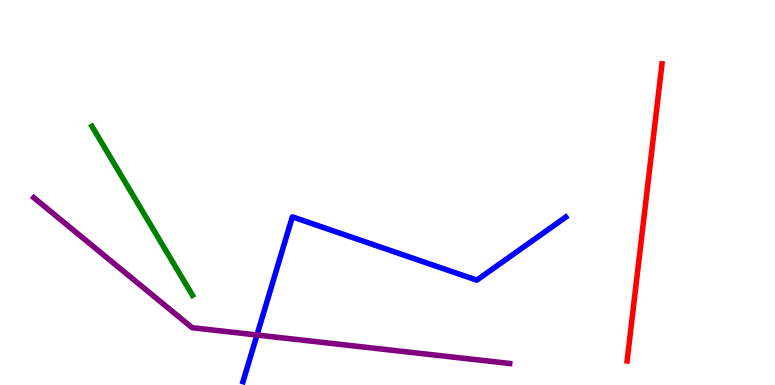[{'lines': ['blue', 'red'], 'intersections': []}, {'lines': ['green', 'red'], 'intersections': []}, {'lines': ['purple', 'red'], 'intersections': []}, {'lines': ['blue', 'green'], 'intersections': []}, {'lines': ['blue', 'purple'], 'intersections': [{'x': 3.32, 'y': 1.3}]}, {'lines': ['green', 'purple'], 'intersections': []}]